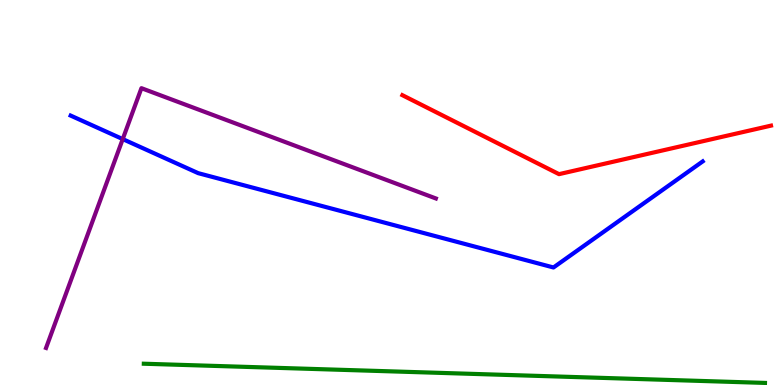[{'lines': ['blue', 'red'], 'intersections': []}, {'lines': ['green', 'red'], 'intersections': []}, {'lines': ['purple', 'red'], 'intersections': []}, {'lines': ['blue', 'green'], 'intersections': []}, {'lines': ['blue', 'purple'], 'intersections': [{'x': 1.58, 'y': 6.39}]}, {'lines': ['green', 'purple'], 'intersections': []}]